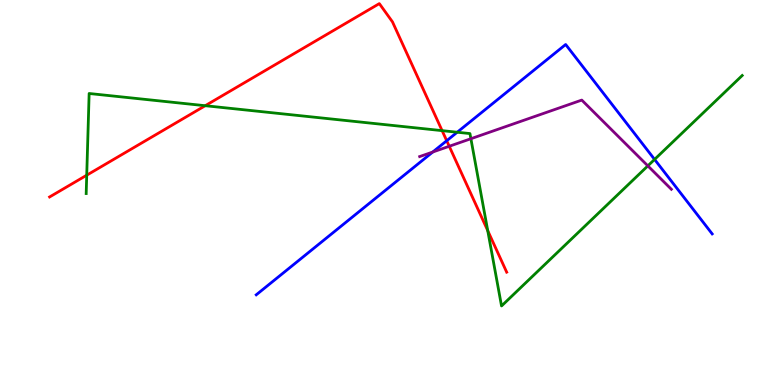[{'lines': ['blue', 'red'], 'intersections': [{'x': 5.76, 'y': 6.34}]}, {'lines': ['green', 'red'], 'intersections': [{'x': 1.12, 'y': 5.45}, {'x': 2.65, 'y': 7.25}, {'x': 5.7, 'y': 6.61}, {'x': 6.29, 'y': 4.01}]}, {'lines': ['purple', 'red'], 'intersections': [{'x': 5.8, 'y': 6.2}]}, {'lines': ['blue', 'green'], 'intersections': [{'x': 5.9, 'y': 6.57}, {'x': 8.45, 'y': 5.86}]}, {'lines': ['blue', 'purple'], 'intersections': [{'x': 5.58, 'y': 6.05}]}, {'lines': ['green', 'purple'], 'intersections': [{'x': 6.08, 'y': 6.4}, {'x': 8.36, 'y': 5.69}]}]